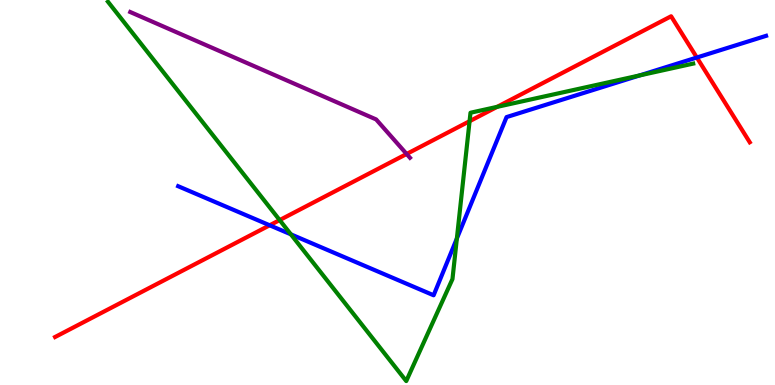[{'lines': ['blue', 'red'], 'intersections': [{'x': 3.48, 'y': 4.15}, {'x': 8.99, 'y': 8.51}]}, {'lines': ['green', 'red'], 'intersections': [{'x': 3.61, 'y': 4.28}, {'x': 6.06, 'y': 6.85}, {'x': 6.41, 'y': 7.22}]}, {'lines': ['purple', 'red'], 'intersections': [{'x': 5.25, 'y': 6.0}]}, {'lines': ['blue', 'green'], 'intersections': [{'x': 3.75, 'y': 3.91}, {'x': 5.9, 'y': 3.81}, {'x': 8.25, 'y': 8.04}]}, {'lines': ['blue', 'purple'], 'intersections': []}, {'lines': ['green', 'purple'], 'intersections': []}]